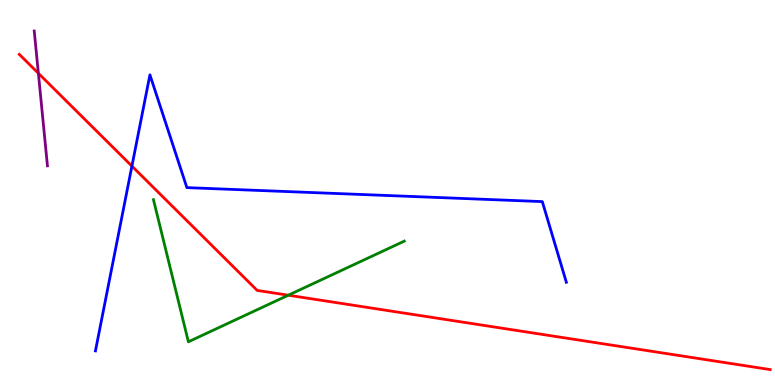[{'lines': ['blue', 'red'], 'intersections': [{'x': 1.7, 'y': 5.69}]}, {'lines': ['green', 'red'], 'intersections': [{'x': 3.72, 'y': 2.33}]}, {'lines': ['purple', 'red'], 'intersections': [{'x': 0.495, 'y': 8.1}]}, {'lines': ['blue', 'green'], 'intersections': []}, {'lines': ['blue', 'purple'], 'intersections': []}, {'lines': ['green', 'purple'], 'intersections': []}]